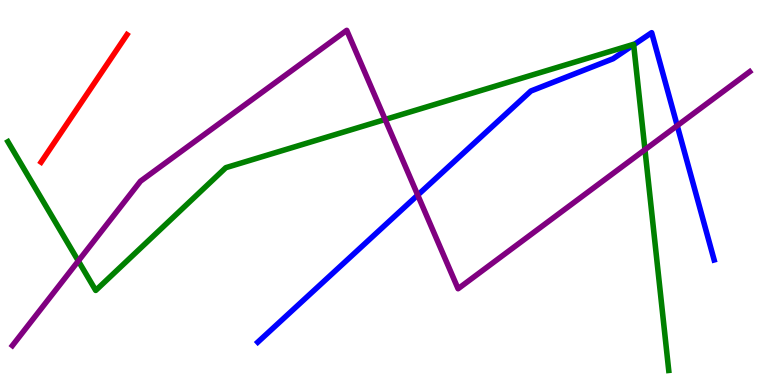[{'lines': ['blue', 'red'], 'intersections': []}, {'lines': ['green', 'red'], 'intersections': []}, {'lines': ['purple', 'red'], 'intersections': []}, {'lines': ['blue', 'green'], 'intersections': [{'x': 8.18, 'y': 8.84}]}, {'lines': ['blue', 'purple'], 'intersections': [{'x': 5.39, 'y': 4.93}, {'x': 8.74, 'y': 6.74}]}, {'lines': ['green', 'purple'], 'intersections': [{'x': 1.01, 'y': 3.22}, {'x': 4.97, 'y': 6.9}, {'x': 8.32, 'y': 6.11}]}]